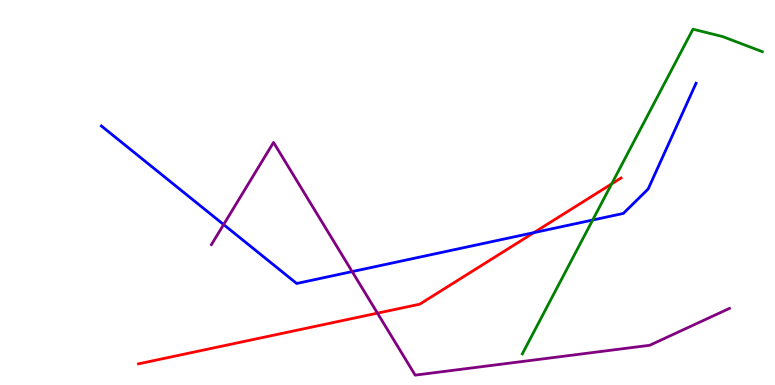[{'lines': ['blue', 'red'], 'intersections': [{'x': 6.89, 'y': 3.96}]}, {'lines': ['green', 'red'], 'intersections': [{'x': 7.89, 'y': 5.22}]}, {'lines': ['purple', 'red'], 'intersections': [{'x': 4.87, 'y': 1.87}]}, {'lines': ['blue', 'green'], 'intersections': [{'x': 7.65, 'y': 4.29}]}, {'lines': ['blue', 'purple'], 'intersections': [{'x': 2.89, 'y': 4.17}, {'x': 4.54, 'y': 2.95}]}, {'lines': ['green', 'purple'], 'intersections': []}]